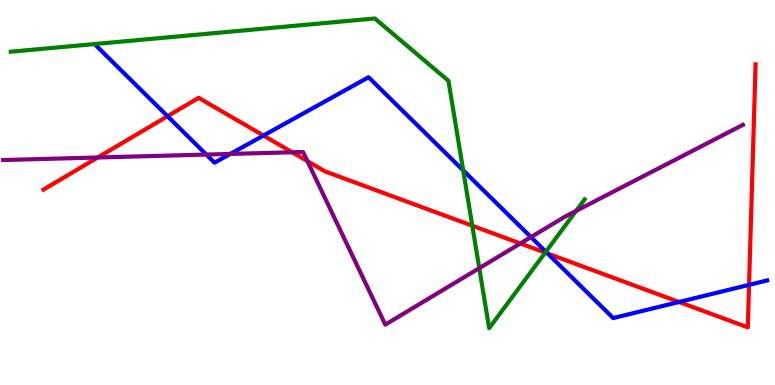[{'lines': ['blue', 'red'], 'intersections': [{'x': 2.16, 'y': 6.98}, {'x': 3.4, 'y': 6.48}, {'x': 7.07, 'y': 3.41}, {'x': 8.76, 'y': 2.16}, {'x': 9.67, 'y': 2.6}]}, {'lines': ['green', 'red'], 'intersections': [{'x': 6.09, 'y': 4.14}, {'x': 7.03, 'y': 3.44}]}, {'lines': ['purple', 'red'], 'intersections': [{'x': 1.26, 'y': 5.91}, {'x': 3.77, 'y': 6.04}, {'x': 3.97, 'y': 5.81}, {'x': 6.71, 'y': 3.68}]}, {'lines': ['blue', 'green'], 'intersections': [{'x': 5.98, 'y': 5.57}, {'x': 7.04, 'y': 3.46}]}, {'lines': ['blue', 'purple'], 'intersections': [{'x': 2.66, 'y': 5.99}, {'x': 2.97, 'y': 6.0}, {'x': 6.85, 'y': 3.84}]}, {'lines': ['green', 'purple'], 'intersections': [{'x': 6.18, 'y': 3.03}, {'x': 7.43, 'y': 4.52}]}]